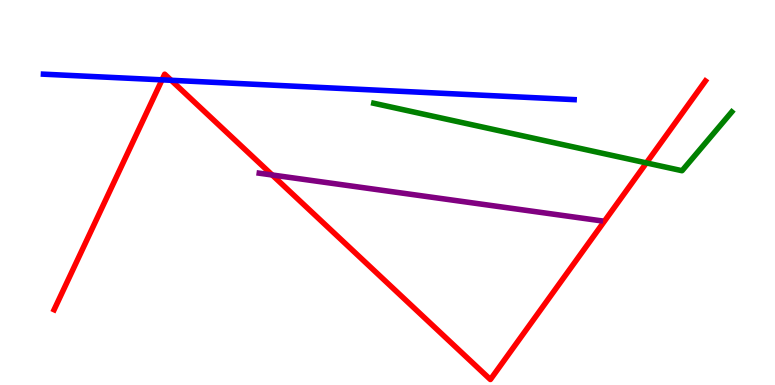[{'lines': ['blue', 'red'], 'intersections': [{'x': 2.09, 'y': 7.93}, {'x': 2.21, 'y': 7.91}]}, {'lines': ['green', 'red'], 'intersections': [{'x': 8.34, 'y': 5.77}]}, {'lines': ['purple', 'red'], 'intersections': [{'x': 3.51, 'y': 5.45}]}, {'lines': ['blue', 'green'], 'intersections': []}, {'lines': ['blue', 'purple'], 'intersections': []}, {'lines': ['green', 'purple'], 'intersections': []}]